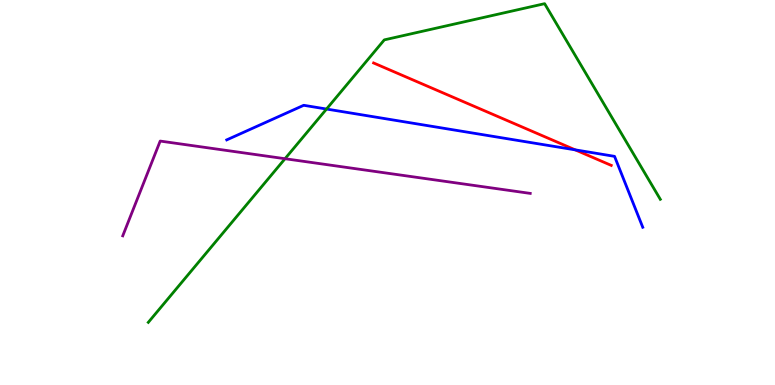[{'lines': ['blue', 'red'], 'intersections': [{'x': 7.42, 'y': 6.11}]}, {'lines': ['green', 'red'], 'intersections': []}, {'lines': ['purple', 'red'], 'intersections': []}, {'lines': ['blue', 'green'], 'intersections': [{'x': 4.21, 'y': 7.17}]}, {'lines': ['blue', 'purple'], 'intersections': []}, {'lines': ['green', 'purple'], 'intersections': [{'x': 3.68, 'y': 5.88}]}]